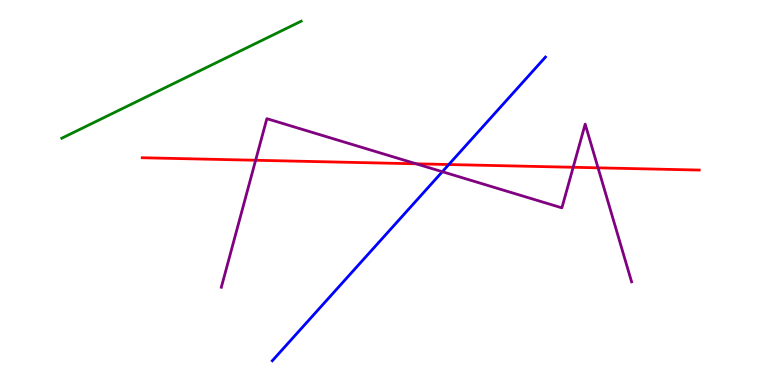[{'lines': ['blue', 'red'], 'intersections': [{'x': 5.79, 'y': 5.73}]}, {'lines': ['green', 'red'], 'intersections': []}, {'lines': ['purple', 'red'], 'intersections': [{'x': 3.3, 'y': 5.84}, {'x': 5.37, 'y': 5.75}, {'x': 7.4, 'y': 5.66}, {'x': 7.72, 'y': 5.64}]}, {'lines': ['blue', 'green'], 'intersections': []}, {'lines': ['blue', 'purple'], 'intersections': [{'x': 5.71, 'y': 5.54}]}, {'lines': ['green', 'purple'], 'intersections': []}]